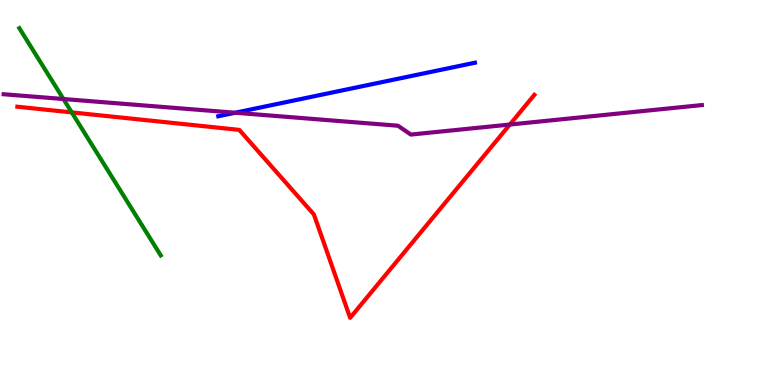[{'lines': ['blue', 'red'], 'intersections': []}, {'lines': ['green', 'red'], 'intersections': [{'x': 0.926, 'y': 7.08}]}, {'lines': ['purple', 'red'], 'intersections': [{'x': 6.58, 'y': 6.77}]}, {'lines': ['blue', 'green'], 'intersections': []}, {'lines': ['blue', 'purple'], 'intersections': [{'x': 3.03, 'y': 7.07}]}, {'lines': ['green', 'purple'], 'intersections': [{'x': 0.818, 'y': 7.43}]}]